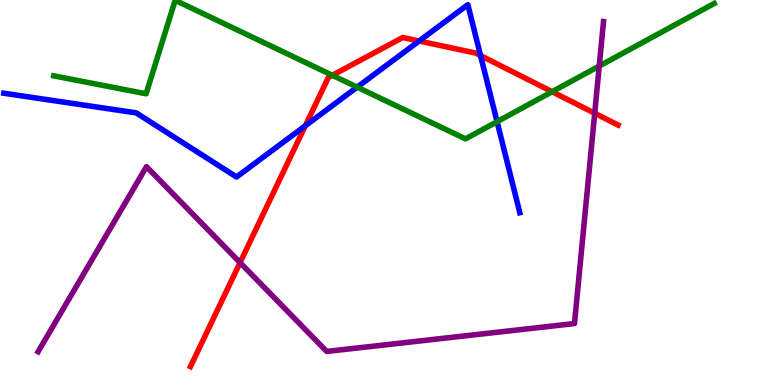[{'lines': ['blue', 'red'], 'intersections': [{'x': 3.94, 'y': 6.73}, {'x': 5.41, 'y': 8.94}, {'x': 6.2, 'y': 8.56}]}, {'lines': ['green', 'red'], 'intersections': [{'x': 4.29, 'y': 8.04}, {'x': 7.12, 'y': 7.62}]}, {'lines': ['purple', 'red'], 'intersections': [{'x': 3.1, 'y': 3.18}, {'x': 7.67, 'y': 7.06}]}, {'lines': ['blue', 'green'], 'intersections': [{'x': 4.61, 'y': 7.74}, {'x': 6.41, 'y': 6.84}]}, {'lines': ['blue', 'purple'], 'intersections': []}, {'lines': ['green', 'purple'], 'intersections': [{'x': 7.73, 'y': 8.28}]}]